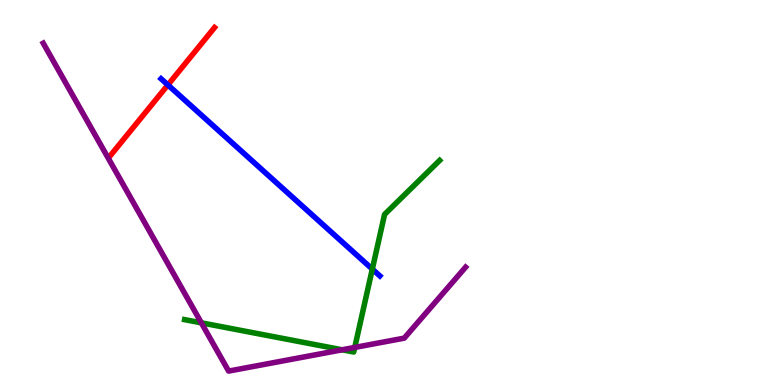[{'lines': ['blue', 'red'], 'intersections': [{'x': 2.17, 'y': 7.79}]}, {'lines': ['green', 'red'], 'intersections': []}, {'lines': ['purple', 'red'], 'intersections': []}, {'lines': ['blue', 'green'], 'intersections': [{'x': 4.8, 'y': 3.01}]}, {'lines': ['blue', 'purple'], 'intersections': []}, {'lines': ['green', 'purple'], 'intersections': [{'x': 2.6, 'y': 1.61}, {'x': 4.41, 'y': 0.914}, {'x': 4.58, 'y': 0.976}]}]